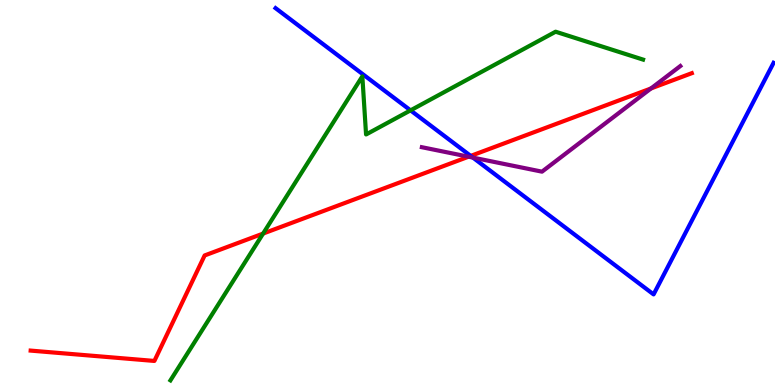[{'lines': ['blue', 'red'], 'intersections': [{'x': 6.07, 'y': 5.95}]}, {'lines': ['green', 'red'], 'intersections': [{'x': 3.39, 'y': 3.93}]}, {'lines': ['purple', 'red'], 'intersections': [{'x': 6.05, 'y': 5.93}, {'x': 8.4, 'y': 7.7}]}, {'lines': ['blue', 'green'], 'intersections': [{'x': 5.3, 'y': 7.13}]}, {'lines': ['blue', 'purple'], 'intersections': [{'x': 6.1, 'y': 5.91}]}, {'lines': ['green', 'purple'], 'intersections': []}]